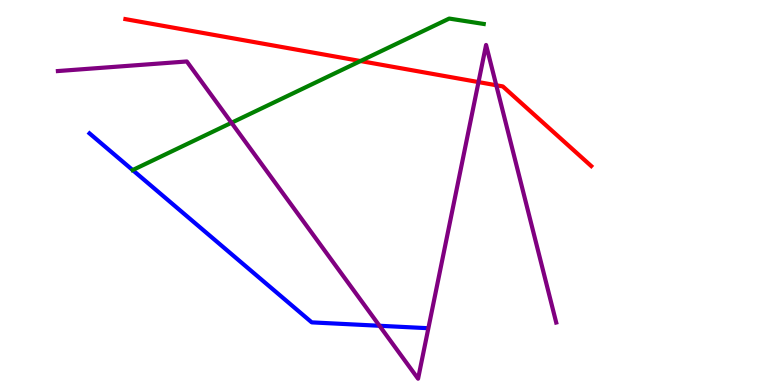[{'lines': ['blue', 'red'], 'intersections': []}, {'lines': ['green', 'red'], 'intersections': [{'x': 4.65, 'y': 8.41}]}, {'lines': ['purple', 'red'], 'intersections': [{'x': 6.17, 'y': 7.87}, {'x': 6.4, 'y': 7.79}]}, {'lines': ['blue', 'green'], 'intersections': [{'x': 1.71, 'y': 5.58}]}, {'lines': ['blue', 'purple'], 'intersections': [{'x': 4.9, 'y': 1.54}]}, {'lines': ['green', 'purple'], 'intersections': [{'x': 2.99, 'y': 6.81}]}]